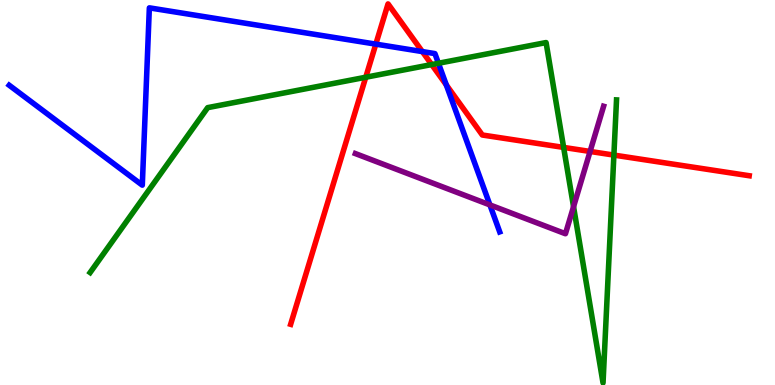[{'lines': ['blue', 'red'], 'intersections': [{'x': 4.85, 'y': 8.85}, {'x': 5.45, 'y': 8.66}, {'x': 5.76, 'y': 7.79}]}, {'lines': ['green', 'red'], 'intersections': [{'x': 4.72, 'y': 7.99}, {'x': 5.57, 'y': 8.32}, {'x': 7.27, 'y': 6.17}, {'x': 7.92, 'y': 5.97}]}, {'lines': ['purple', 'red'], 'intersections': [{'x': 7.61, 'y': 6.07}]}, {'lines': ['blue', 'green'], 'intersections': [{'x': 5.66, 'y': 8.36}]}, {'lines': ['blue', 'purple'], 'intersections': [{'x': 6.32, 'y': 4.68}]}, {'lines': ['green', 'purple'], 'intersections': [{'x': 7.4, 'y': 4.63}]}]